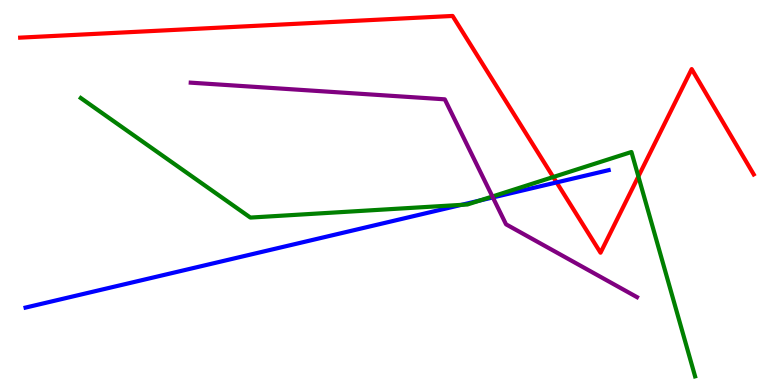[{'lines': ['blue', 'red'], 'intersections': [{'x': 7.18, 'y': 5.26}]}, {'lines': ['green', 'red'], 'intersections': [{'x': 7.14, 'y': 5.4}, {'x': 8.24, 'y': 5.42}]}, {'lines': ['purple', 'red'], 'intersections': []}, {'lines': ['blue', 'green'], 'intersections': [{'x': 5.95, 'y': 4.68}, {'x': 6.19, 'y': 4.79}]}, {'lines': ['blue', 'purple'], 'intersections': [{'x': 6.36, 'y': 4.87}]}, {'lines': ['green', 'purple'], 'intersections': [{'x': 6.35, 'y': 4.9}]}]